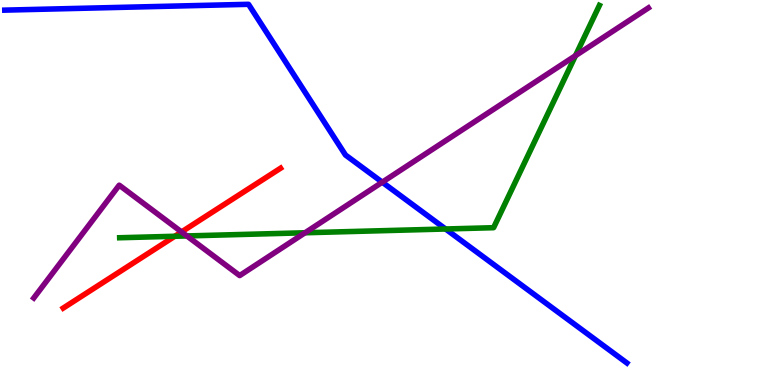[{'lines': ['blue', 'red'], 'intersections': []}, {'lines': ['green', 'red'], 'intersections': [{'x': 2.26, 'y': 3.86}]}, {'lines': ['purple', 'red'], 'intersections': [{'x': 2.34, 'y': 3.98}]}, {'lines': ['blue', 'green'], 'intersections': [{'x': 5.75, 'y': 4.05}]}, {'lines': ['blue', 'purple'], 'intersections': [{'x': 4.93, 'y': 5.27}]}, {'lines': ['green', 'purple'], 'intersections': [{'x': 2.41, 'y': 3.87}, {'x': 3.94, 'y': 3.95}, {'x': 7.43, 'y': 8.55}]}]